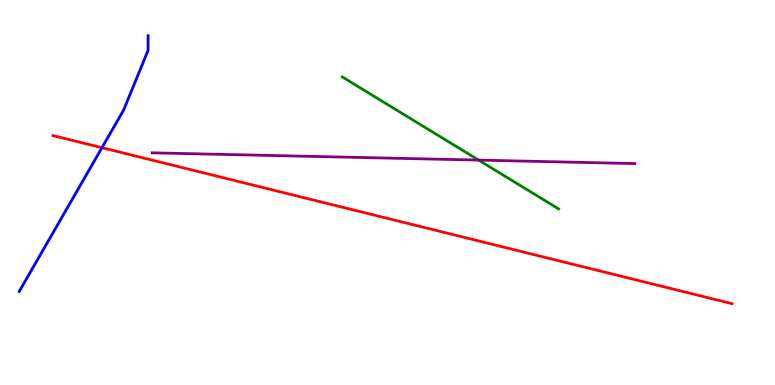[{'lines': ['blue', 'red'], 'intersections': [{'x': 1.32, 'y': 6.16}]}, {'lines': ['green', 'red'], 'intersections': []}, {'lines': ['purple', 'red'], 'intersections': []}, {'lines': ['blue', 'green'], 'intersections': []}, {'lines': ['blue', 'purple'], 'intersections': []}, {'lines': ['green', 'purple'], 'intersections': [{'x': 6.18, 'y': 5.84}]}]